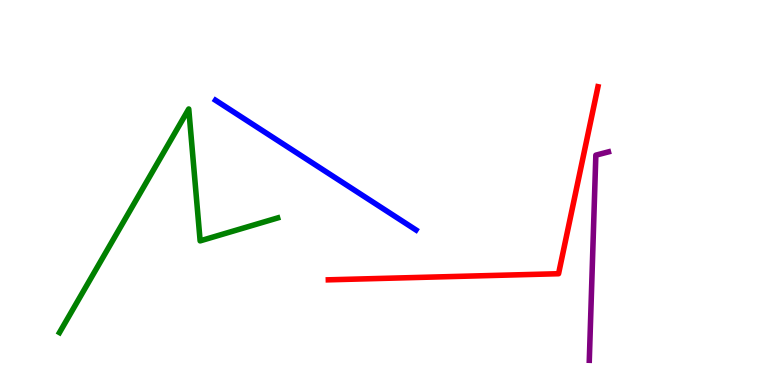[{'lines': ['blue', 'red'], 'intersections': []}, {'lines': ['green', 'red'], 'intersections': []}, {'lines': ['purple', 'red'], 'intersections': []}, {'lines': ['blue', 'green'], 'intersections': []}, {'lines': ['blue', 'purple'], 'intersections': []}, {'lines': ['green', 'purple'], 'intersections': []}]